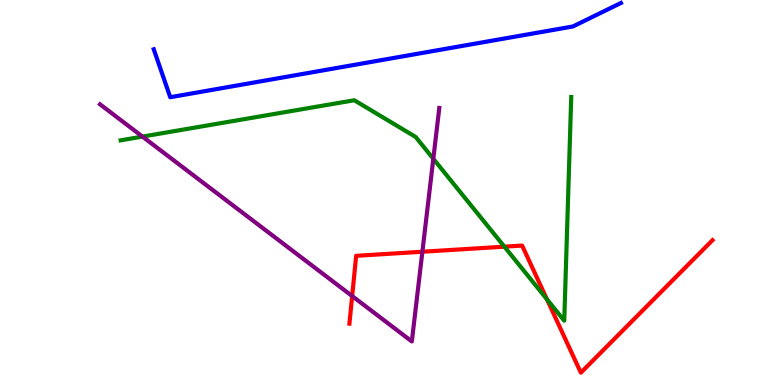[{'lines': ['blue', 'red'], 'intersections': []}, {'lines': ['green', 'red'], 'intersections': [{'x': 6.51, 'y': 3.59}, {'x': 7.06, 'y': 2.23}]}, {'lines': ['purple', 'red'], 'intersections': [{'x': 4.54, 'y': 2.31}, {'x': 5.45, 'y': 3.46}]}, {'lines': ['blue', 'green'], 'intersections': []}, {'lines': ['blue', 'purple'], 'intersections': []}, {'lines': ['green', 'purple'], 'intersections': [{'x': 1.84, 'y': 6.45}, {'x': 5.59, 'y': 5.88}]}]